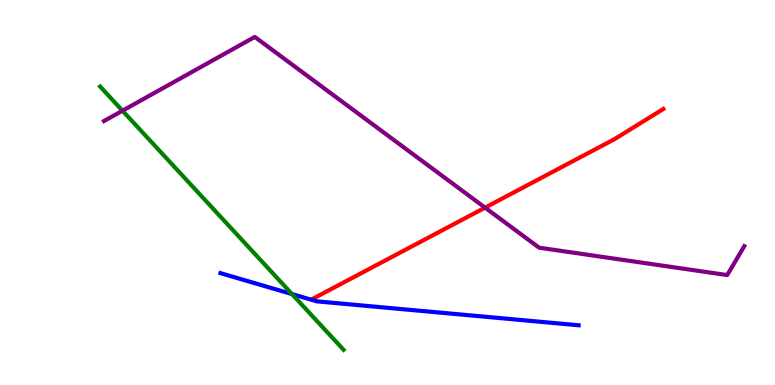[{'lines': ['blue', 'red'], 'intersections': []}, {'lines': ['green', 'red'], 'intersections': []}, {'lines': ['purple', 'red'], 'intersections': [{'x': 6.26, 'y': 4.61}]}, {'lines': ['blue', 'green'], 'intersections': [{'x': 3.77, 'y': 2.36}]}, {'lines': ['blue', 'purple'], 'intersections': []}, {'lines': ['green', 'purple'], 'intersections': [{'x': 1.58, 'y': 7.12}]}]